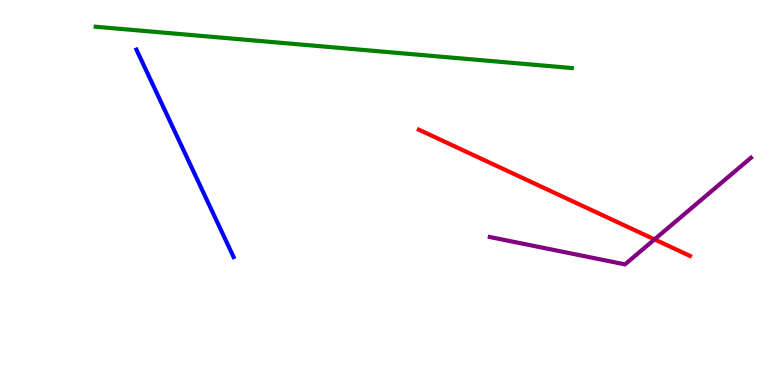[{'lines': ['blue', 'red'], 'intersections': []}, {'lines': ['green', 'red'], 'intersections': []}, {'lines': ['purple', 'red'], 'intersections': [{'x': 8.45, 'y': 3.78}]}, {'lines': ['blue', 'green'], 'intersections': []}, {'lines': ['blue', 'purple'], 'intersections': []}, {'lines': ['green', 'purple'], 'intersections': []}]